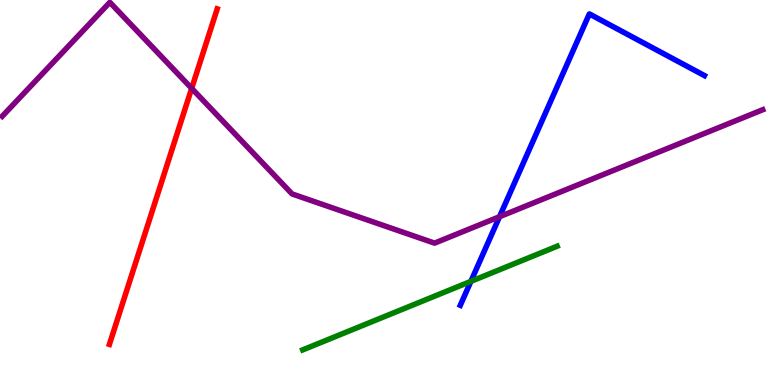[{'lines': ['blue', 'red'], 'intersections': []}, {'lines': ['green', 'red'], 'intersections': []}, {'lines': ['purple', 'red'], 'intersections': [{'x': 2.47, 'y': 7.7}]}, {'lines': ['blue', 'green'], 'intersections': [{'x': 6.08, 'y': 2.69}]}, {'lines': ['blue', 'purple'], 'intersections': [{'x': 6.45, 'y': 4.37}]}, {'lines': ['green', 'purple'], 'intersections': []}]